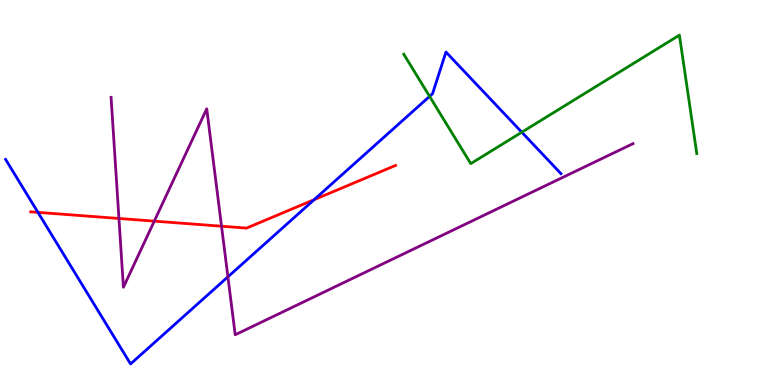[{'lines': ['blue', 'red'], 'intersections': [{'x': 0.49, 'y': 4.48}, {'x': 4.05, 'y': 4.81}]}, {'lines': ['green', 'red'], 'intersections': []}, {'lines': ['purple', 'red'], 'intersections': [{'x': 1.53, 'y': 4.33}, {'x': 1.99, 'y': 4.26}, {'x': 2.86, 'y': 4.12}]}, {'lines': ['blue', 'green'], 'intersections': [{'x': 5.54, 'y': 7.5}, {'x': 6.73, 'y': 6.57}]}, {'lines': ['blue', 'purple'], 'intersections': [{'x': 2.94, 'y': 2.81}]}, {'lines': ['green', 'purple'], 'intersections': []}]